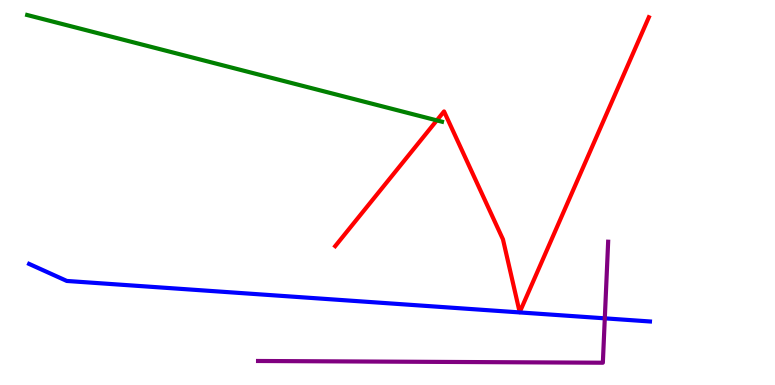[{'lines': ['blue', 'red'], 'intersections': []}, {'lines': ['green', 'red'], 'intersections': [{'x': 5.64, 'y': 6.87}]}, {'lines': ['purple', 'red'], 'intersections': []}, {'lines': ['blue', 'green'], 'intersections': []}, {'lines': ['blue', 'purple'], 'intersections': [{'x': 7.8, 'y': 1.73}]}, {'lines': ['green', 'purple'], 'intersections': []}]